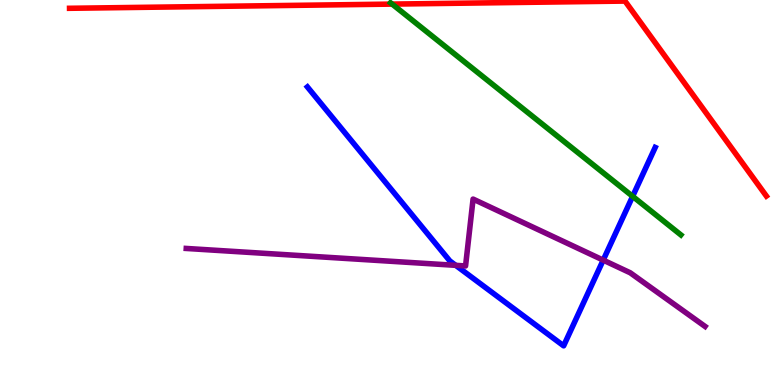[{'lines': ['blue', 'red'], 'intersections': []}, {'lines': ['green', 'red'], 'intersections': [{'x': 5.06, 'y': 9.89}]}, {'lines': ['purple', 'red'], 'intersections': []}, {'lines': ['blue', 'green'], 'intersections': [{'x': 8.16, 'y': 4.9}]}, {'lines': ['blue', 'purple'], 'intersections': [{'x': 5.88, 'y': 3.11}, {'x': 7.78, 'y': 3.24}]}, {'lines': ['green', 'purple'], 'intersections': []}]